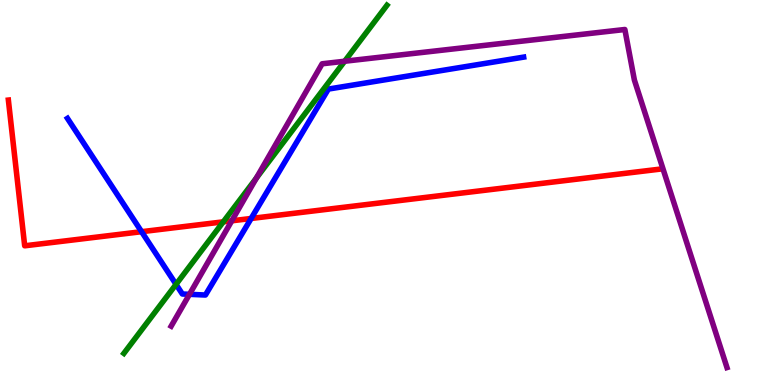[{'lines': ['blue', 'red'], 'intersections': [{'x': 1.83, 'y': 3.98}, {'x': 3.24, 'y': 4.33}]}, {'lines': ['green', 'red'], 'intersections': [{'x': 2.88, 'y': 4.24}]}, {'lines': ['purple', 'red'], 'intersections': [{'x': 2.99, 'y': 4.26}]}, {'lines': ['blue', 'green'], 'intersections': [{'x': 2.27, 'y': 2.61}]}, {'lines': ['blue', 'purple'], 'intersections': [{'x': 2.44, 'y': 2.36}]}, {'lines': ['green', 'purple'], 'intersections': [{'x': 3.31, 'y': 5.38}, {'x': 4.45, 'y': 8.41}]}]